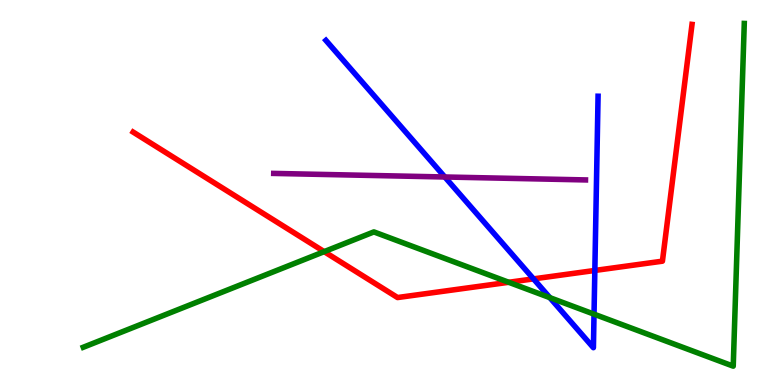[{'lines': ['blue', 'red'], 'intersections': [{'x': 6.88, 'y': 2.76}, {'x': 7.68, 'y': 2.98}]}, {'lines': ['green', 'red'], 'intersections': [{'x': 4.18, 'y': 3.46}, {'x': 6.56, 'y': 2.67}]}, {'lines': ['purple', 'red'], 'intersections': []}, {'lines': ['blue', 'green'], 'intersections': [{'x': 7.09, 'y': 2.27}, {'x': 7.66, 'y': 1.84}]}, {'lines': ['blue', 'purple'], 'intersections': [{'x': 5.74, 'y': 5.4}]}, {'lines': ['green', 'purple'], 'intersections': []}]